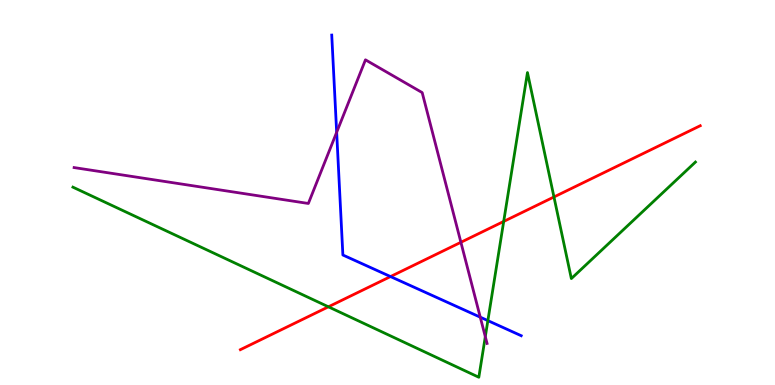[{'lines': ['blue', 'red'], 'intersections': [{'x': 5.04, 'y': 2.82}]}, {'lines': ['green', 'red'], 'intersections': [{'x': 4.24, 'y': 2.03}, {'x': 6.5, 'y': 4.25}, {'x': 7.15, 'y': 4.88}]}, {'lines': ['purple', 'red'], 'intersections': [{'x': 5.95, 'y': 3.71}]}, {'lines': ['blue', 'green'], 'intersections': [{'x': 6.3, 'y': 1.67}]}, {'lines': ['blue', 'purple'], 'intersections': [{'x': 4.34, 'y': 6.56}, {'x': 6.2, 'y': 1.76}]}, {'lines': ['green', 'purple'], 'intersections': [{'x': 6.26, 'y': 1.26}]}]